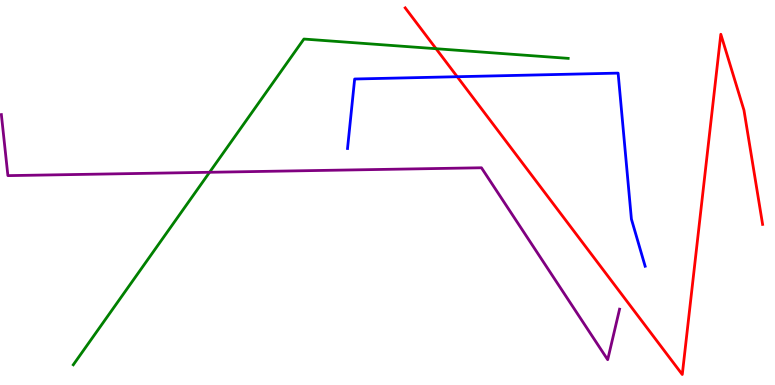[{'lines': ['blue', 'red'], 'intersections': [{'x': 5.9, 'y': 8.01}]}, {'lines': ['green', 'red'], 'intersections': [{'x': 5.63, 'y': 8.73}]}, {'lines': ['purple', 'red'], 'intersections': []}, {'lines': ['blue', 'green'], 'intersections': []}, {'lines': ['blue', 'purple'], 'intersections': []}, {'lines': ['green', 'purple'], 'intersections': [{'x': 2.7, 'y': 5.53}]}]